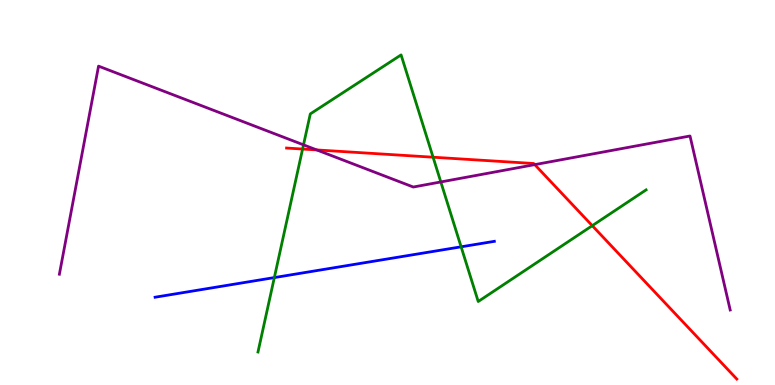[{'lines': ['blue', 'red'], 'intersections': []}, {'lines': ['green', 'red'], 'intersections': [{'x': 3.9, 'y': 6.13}, {'x': 5.59, 'y': 5.92}, {'x': 7.64, 'y': 4.14}]}, {'lines': ['purple', 'red'], 'intersections': [{'x': 4.09, 'y': 6.11}, {'x': 6.9, 'y': 5.72}]}, {'lines': ['blue', 'green'], 'intersections': [{'x': 3.54, 'y': 2.79}, {'x': 5.95, 'y': 3.59}]}, {'lines': ['blue', 'purple'], 'intersections': []}, {'lines': ['green', 'purple'], 'intersections': [{'x': 3.92, 'y': 6.24}, {'x': 5.69, 'y': 5.27}]}]